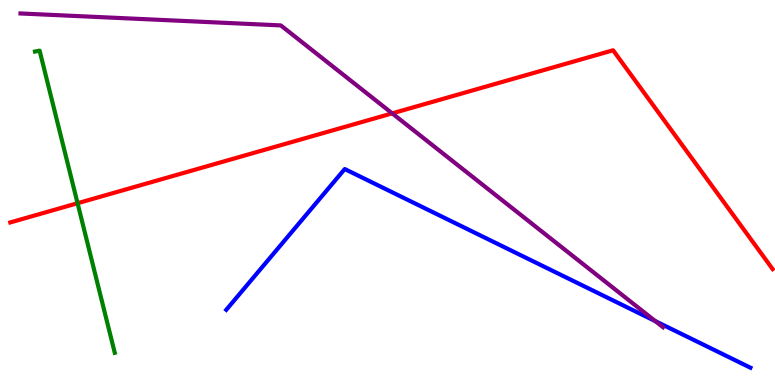[{'lines': ['blue', 'red'], 'intersections': []}, {'lines': ['green', 'red'], 'intersections': [{'x': 1.0, 'y': 4.72}]}, {'lines': ['purple', 'red'], 'intersections': [{'x': 5.06, 'y': 7.06}]}, {'lines': ['blue', 'green'], 'intersections': []}, {'lines': ['blue', 'purple'], 'intersections': [{'x': 8.46, 'y': 1.66}]}, {'lines': ['green', 'purple'], 'intersections': []}]